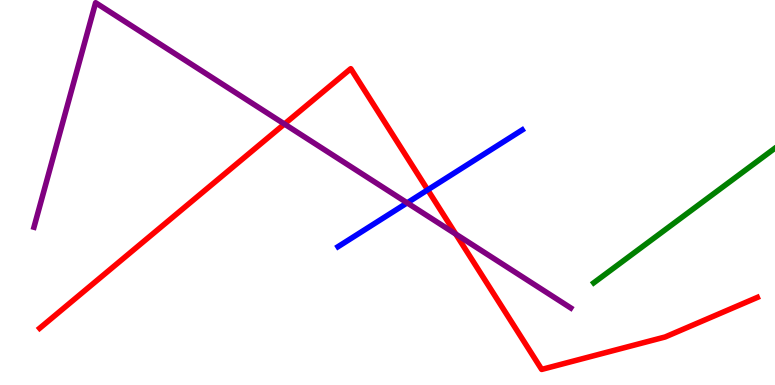[{'lines': ['blue', 'red'], 'intersections': [{'x': 5.52, 'y': 5.07}]}, {'lines': ['green', 'red'], 'intersections': []}, {'lines': ['purple', 'red'], 'intersections': [{'x': 3.67, 'y': 6.78}, {'x': 5.88, 'y': 3.92}]}, {'lines': ['blue', 'green'], 'intersections': []}, {'lines': ['blue', 'purple'], 'intersections': [{'x': 5.25, 'y': 4.73}]}, {'lines': ['green', 'purple'], 'intersections': []}]